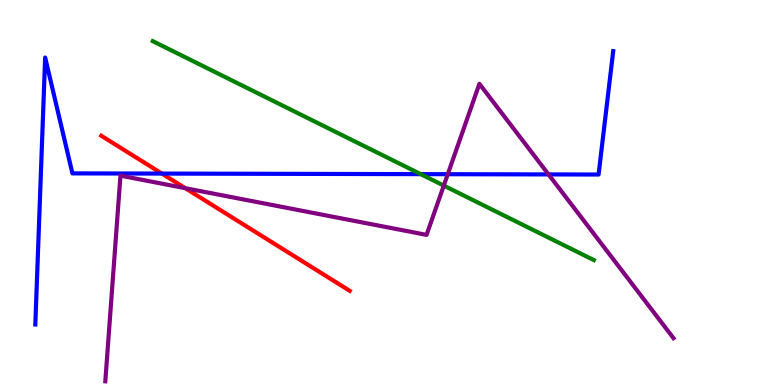[{'lines': ['blue', 'red'], 'intersections': [{'x': 2.09, 'y': 5.49}]}, {'lines': ['green', 'red'], 'intersections': []}, {'lines': ['purple', 'red'], 'intersections': [{'x': 2.39, 'y': 5.11}]}, {'lines': ['blue', 'green'], 'intersections': [{'x': 5.43, 'y': 5.48}]}, {'lines': ['blue', 'purple'], 'intersections': [{'x': 5.78, 'y': 5.48}, {'x': 7.08, 'y': 5.47}]}, {'lines': ['green', 'purple'], 'intersections': [{'x': 5.73, 'y': 5.18}]}]